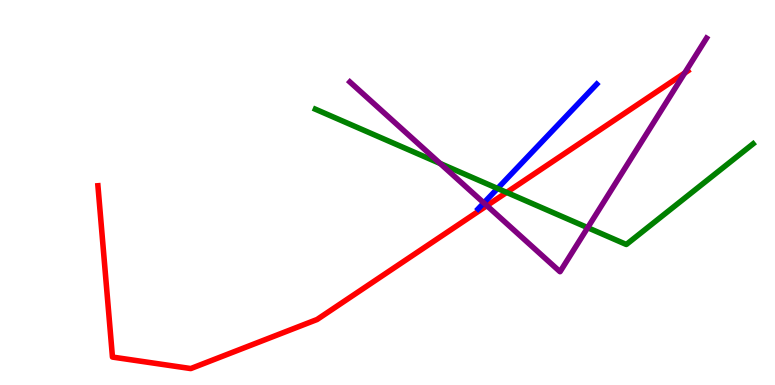[{'lines': ['blue', 'red'], 'intersections': []}, {'lines': ['green', 'red'], 'intersections': [{'x': 6.54, 'y': 5.0}]}, {'lines': ['purple', 'red'], 'intersections': [{'x': 6.28, 'y': 4.66}, {'x': 8.83, 'y': 8.1}]}, {'lines': ['blue', 'green'], 'intersections': [{'x': 6.42, 'y': 5.1}]}, {'lines': ['blue', 'purple'], 'intersections': [{'x': 6.24, 'y': 4.73}]}, {'lines': ['green', 'purple'], 'intersections': [{'x': 5.68, 'y': 5.75}, {'x': 7.58, 'y': 4.09}]}]